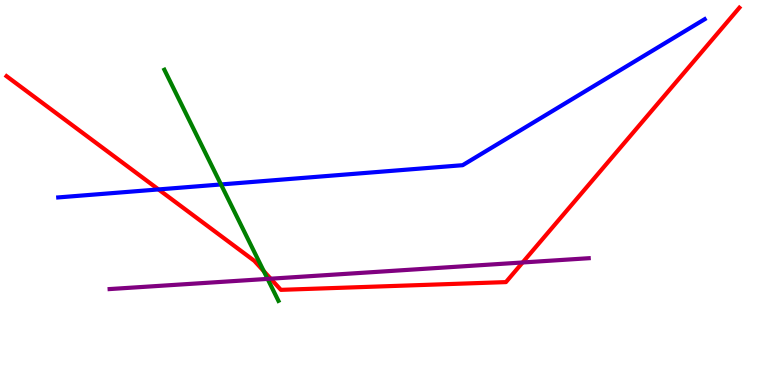[{'lines': ['blue', 'red'], 'intersections': [{'x': 2.05, 'y': 5.08}]}, {'lines': ['green', 'red'], 'intersections': [{'x': 3.4, 'y': 2.96}]}, {'lines': ['purple', 'red'], 'intersections': [{'x': 3.49, 'y': 2.76}, {'x': 6.74, 'y': 3.18}]}, {'lines': ['blue', 'green'], 'intersections': [{'x': 2.85, 'y': 5.21}]}, {'lines': ['blue', 'purple'], 'intersections': []}, {'lines': ['green', 'purple'], 'intersections': [{'x': 3.45, 'y': 2.76}]}]